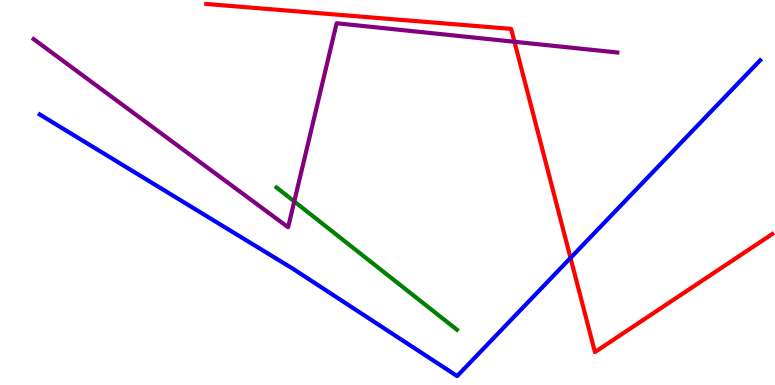[{'lines': ['blue', 'red'], 'intersections': [{'x': 7.36, 'y': 3.3}]}, {'lines': ['green', 'red'], 'intersections': []}, {'lines': ['purple', 'red'], 'intersections': [{'x': 6.64, 'y': 8.91}]}, {'lines': ['blue', 'green'], 'intersections': []}, {'lines': ['blue', 'purple'], 'intersections': []}, {'lines': ['green', 'purple'], 'intersections': [{'x': 3.8, 'y': 4.77}]}]